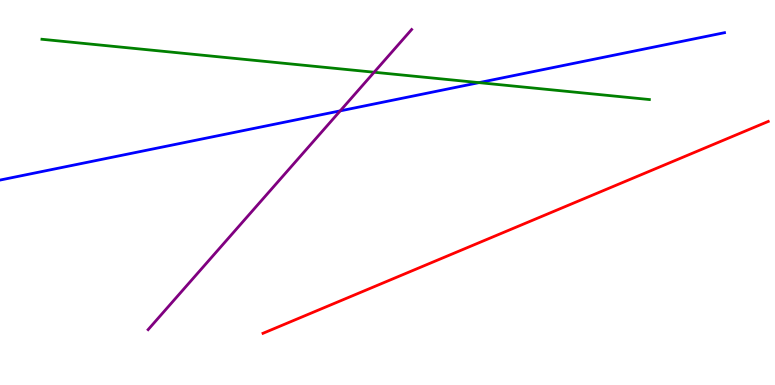[{'lines': ['blue', 'red'], 'intersections': []}, {'lines': ['green', 'red'], 'intersections': []}, {'lines': ['purple', 'red'], 'intersections': []}, {'lines': ['blue', 'green'], 'intersections': [{'x': 6.18, 'y': 7.85}]}, {'lines': ['blue', 'purple'], 'intersections': [{'x': 4.39, 'y': 7.12}]}, {'lines': ['green', 'purple'], 'intersections': [{'x': 4.83, 'y': 8.12}]}]